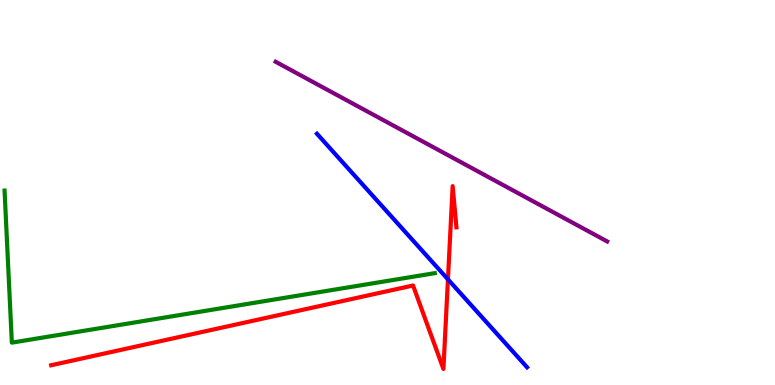[{'lines': ['blue', 'red'], 'intersections': [{'x': 5.78, 'y': 2.74}]}, {'lines': ['green', 'red'], 'intersections': []}, {'lines': ['purple', 'red'], 'intersections': []}, {'lines': ['blue', 'green'], 'intersections': []}, {'lines': ['blue', 'purple'], 'intersections': []}, {'lines': ['green', 'purple'], 'intersections': []}]